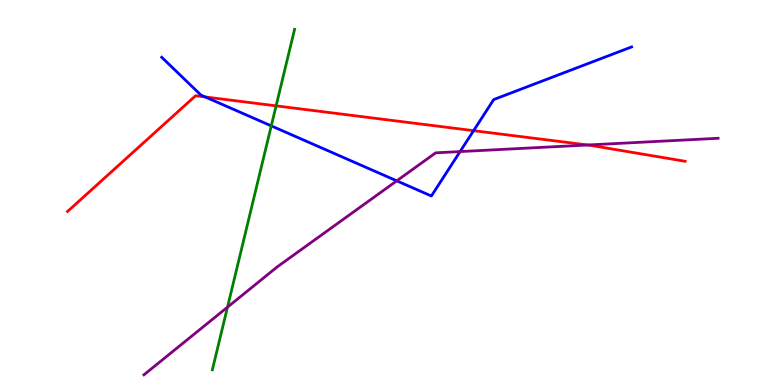[{'lines': ['blue', 'red'], 'intersections': [{'x': 2.65, 'y': 7.48}, {'x': 6.11, 'y': 6.61}]}, {'lines': ['green', 'red'], 'intersections': [{'x': 3.56, 'y': 7.25}]}, {'lines': ['purple', 'red'], 'intersections': [{'x': 7.58, 'y': 6.23}]}, {'lines': ['blue', 'green'], 'intersections': [{'x': 3.5, 'y': 6.73}]}, {'lines': ['blue', 'purple'], 'intersections': [{'x': 5.12, 'y': 5.3}, {'x': 5.94, 'y': 6.06}]}, {'lines': ['green', 'purple'], 'intersections': [{'x': 2.94, 'y': 2.02}]}]